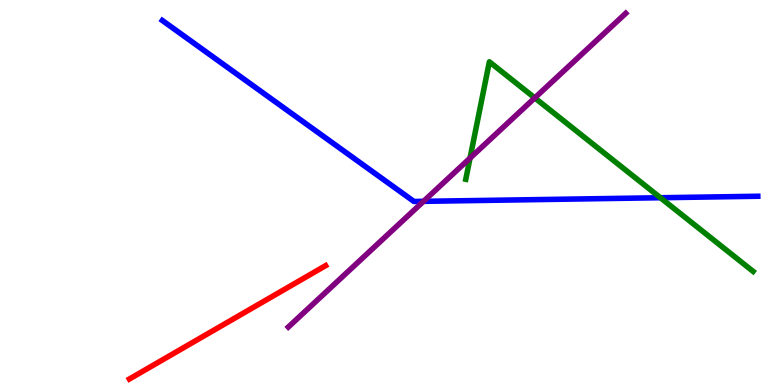[{'lines': ['blue', 'red'], 'intersections': []}, {'lines': ['green', 'red'], 'intersections': []}, {'lines': ['purple', 'red'], 'intersections': []}, {'lines': ['blue', 'green'], 'intersections': [{'x': 8.52, 'y': 4.86}]}, {'lines': ['blue', 'purple'], 'intersections': [{'x': 5.46, 'y': 4.77}]}, {'lines': ['green', 'purple'], 'intersections': [{'x': 6.06, 'y': 5.89}, {'x': 6.9, 'y': 7.46}]}]